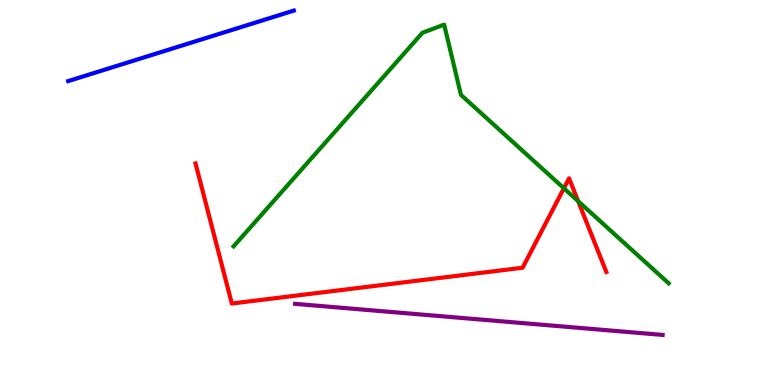[{'lines': ['blue', 'red'], 'intersections': []}, {'lines': ['green', 'red'], 'intersections': [{'x': 7.28, 'y': 5.11}, {'x': 7.46, 'y': 4.77}]}, {'lines': ['purple', 'red'], 'intersections': []}, {'lines': ['blue', 'green'], 'intersections': []}, {'lines': ['blue', 'purple'], 'intersections': []}, {'lines': ['green', 'purple'], 'intersections': []}]